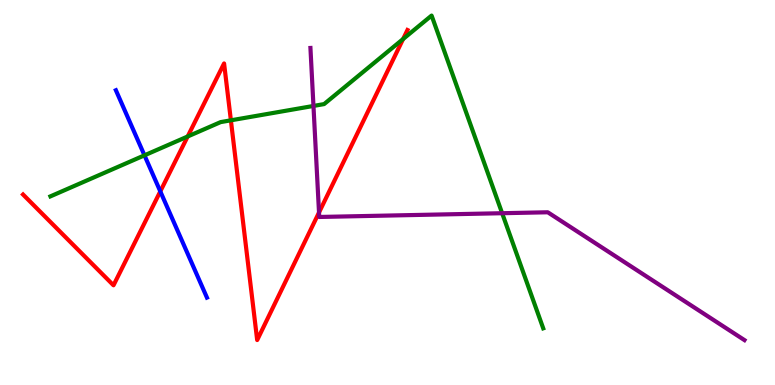[{'lines': ['blue', 'red'], 'intersections': [{'x': 2.07, 'y': 5.03}]}, {'lines': ['green', 'red'], 'intersections': [{'x': 2.42, 'y': 6.45}, {'x': 2.98, 'y': 6.87}, {'x': 5.2, 'y': 8.99}]}, {'lines': ['purple', 'red'], 'intersections': [{'x': 4.12, 'y': 4.48}]}, {'lines': ['blue', 'green'], 'intersections': [{'x': 1.86, 'y': 5.97}]}, {'lines': ['blue', 'purple'], 'intersections': []}, {'lines': ['green', 'purple'], 'intersections': [{'x': 4.04, 'y': 7.25}, {'x': 6.48, 'y': 4.46}]}]